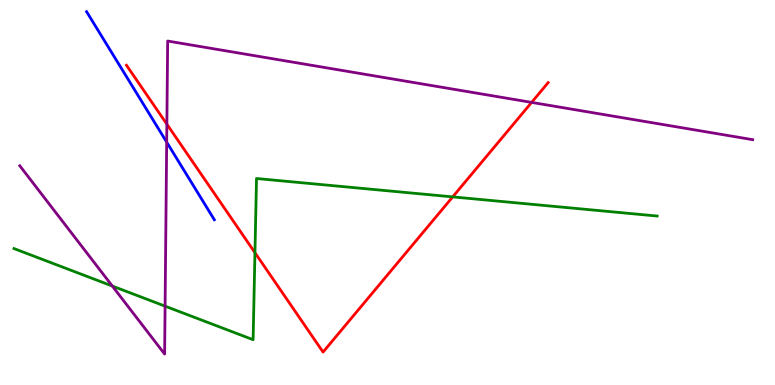[{'lines': ['blue', 'red'], 'intersections': []}, {'lines': ['green', 'red'], 'intersections': [{'x': 3.29, 'y': 3.44}, {'x': 5.84, 'y': 4.89}]}, {'lines': ['purple', 'red'], 'intersections': [{'x': 2.15, 'y': 6.77}, {'x': 6.86, 'y': 7.34}]}, {'lines': ['blue', 'green'], 'intersections': []}, {'lines': ['blue', 'purple'], 'intersections': [{'x': 2.15, 'y': 6.31}]}, {'lines': ['green', 'purple'], 'intersections': [{'x': 1.45, 'y': 2.57}, {'x': 2.13, 'y': 2.05}]}]